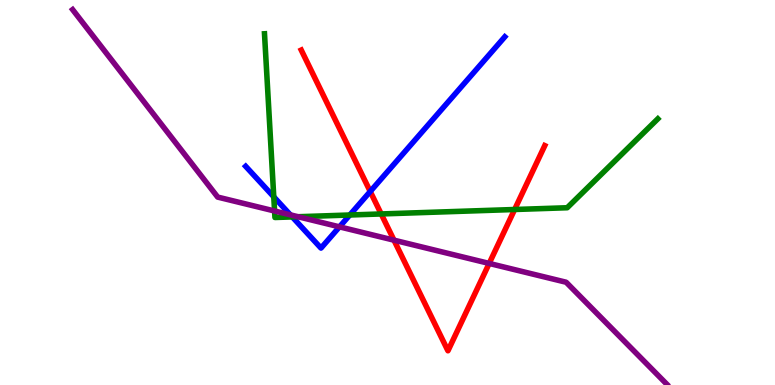[{'lines': ['blue', 'red'], 'intersections': [{'x': 4.78, 'y': 5.03}]}, {'lines': ['green', 'red'], 'intersections': [{'x': 4.92, 'y': 4.44}, {'x': 6.64, 'y': 4.56}]}, {'lines': ['purple', 'red'], 'intersections': [{'x': 5.08, 'y': 3.76}, {'x': 6.31, 'y': 3.16}]}, {'lines': ['blue', 'green'], 'intersections': [{'x': 3.53, 'y': 4.89}, {'x': 3.77, 'y': 4.37}, {'x': 4.51, 'y': 4.42}]}, {'lines': ['blue', 'purple'], 'intersections': [{'x': 3.75, 'y': 4.42}, {'x': 4.38, 'y': 4.11}]}, {'lines': ['green', 'purple'], 'intersections': [{'x': 3.54, 'y': 4.52}, {'x': 3.85, 'y': 4.37}]}]